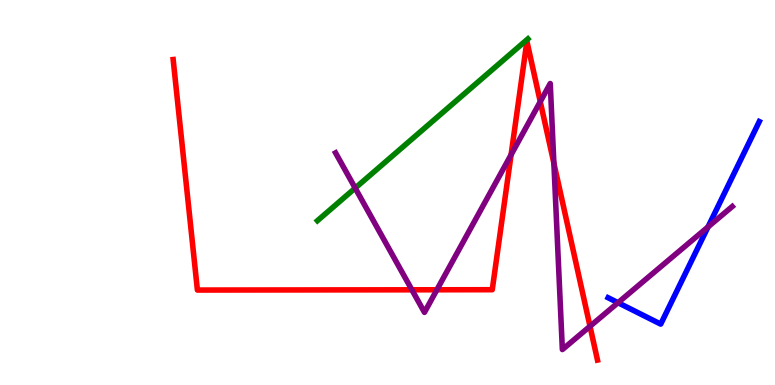[{'lines': ['blue', 'red'], 'intersections': []}, {'lines': ['green', 'red'], 'intersections': []}, {'lines': ['purple', 'red'], 'intersections': [{'x': 5.31, 'y': 2.47}, {'x': 5.64, 'y': 2.47}, {'x': 6.59, 'y': 5.98}, {'x': 6.97, 'y': 7.36}, {'x': 7.15, 'y': 5.76}, {'x': 7.61, 'y': 1.52}]}, {'lines': ['blue', 'green'], 'intersections': []}, {'lines': ['blue', 'purple'], 'intersections': [{'x': 7.97, 'y': 2.14}, {'x': 9.14, 'y': 4.11}]}, {'lines': ['green', 'purple'], 'intersections': [{'x': 4.58, 'y': 5.11}]}]